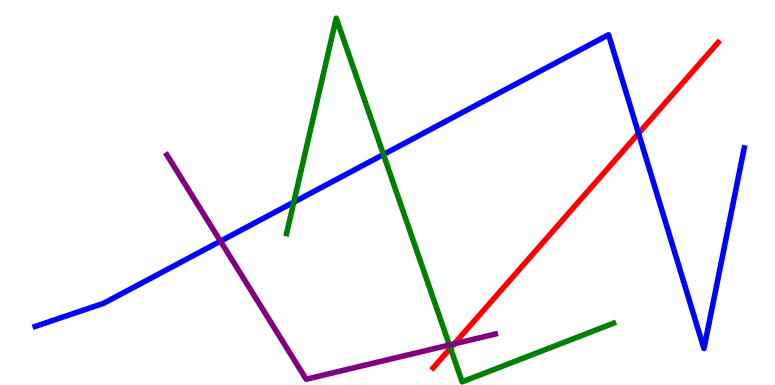[{'lines': ['blue', 'red'], 'intersections': [{'x': 8.24, 'y': 6.54}]}, {'lines': ['green', 'red'], 'intersections': [{'x': 5.81, 'y': 0.958}]}, {'lines': ['purple', 'red'], 'intersections': [{'x': 5.86, 'y': 1.07}]}, {'lines': ['blue', 'green'], 'intersections': [{'x': 3.79, 'y': 4.75}, {'x': 4.95, 'y': 5.99}]}, {'lines': ['blue', 'purple'], 'intersections': [{'x': 2.84, 'y': 3.74}]}, {'lines': ['green', 'purple'], 'intersections': [{'x': 5.8, 'y': 1.04}]}]